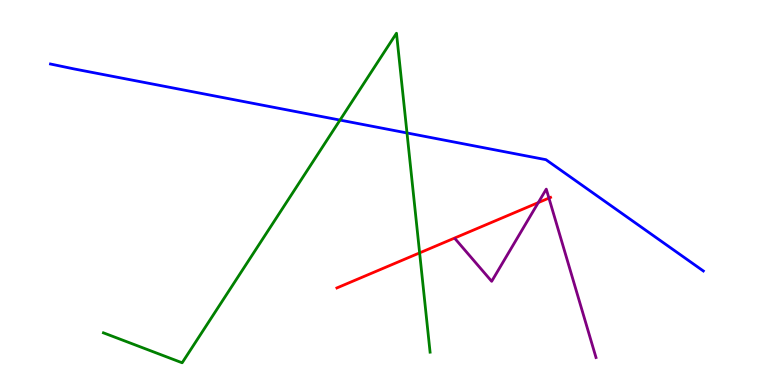[{'lines': ['blue', 'red'], 'intersections': []}, {'lines': ['green', 'red'], 'intersections': [{'x': 5.41, 'y': 3.43}]}, {'lines': ['purple', 'red'], 'intersections': [{'x': 6.95, 'y': 4.74}, {'x': 7.08, 'y': 4.85}]}, {'lines': ['blue', 'green'], 'intersections': [{'x': 4.39, 'y': 6.88}, {'x': 5.25, 'y': 6.55}]}, {'lines': ['blue', 'purple'], 'intersections': []}, {'lines': ['green', 'purple'], 'intersections': []}]